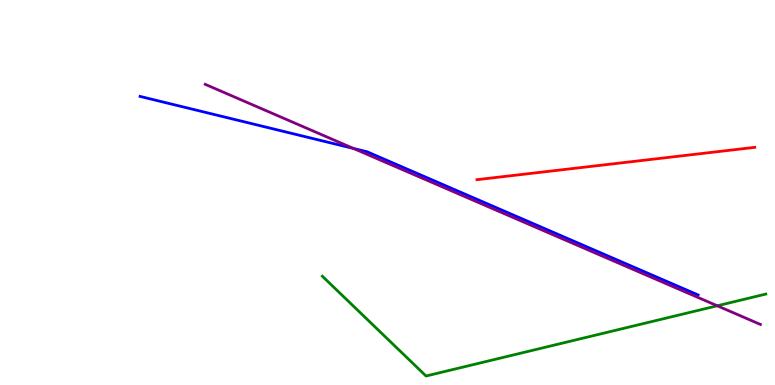[{'lines': ['blue', 'red'], 'intersections': []}, {'lines': ['green', 'red'], 'intersections': []}, {'lines': ['purple', 'red'], 'intersections': []}, {'lines': ['blue', 'green'], 'intersections': []}, {'lines': ['blue', 'purple'], 'intersections': [{'x': 4.56, 'y': 6.14}]}, {'lines': ['green', 'purple'], 'intersections': [{'x': 9.25, 'y': 2.06}]}]